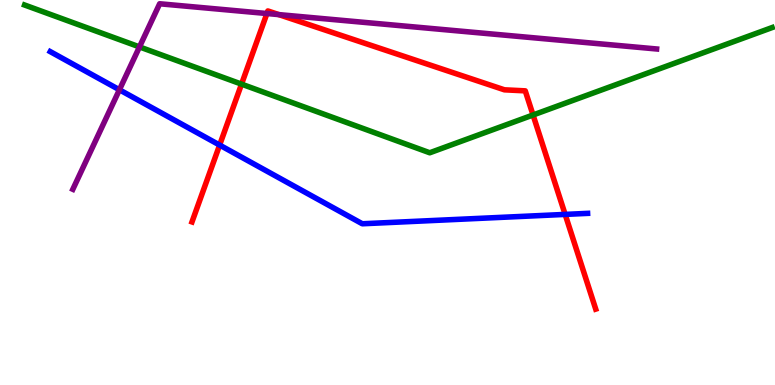[{'lines': ['blue', 'red'], 'intersections': [{'x': 2.83, 'y': 6.23}, {'x': 7.29, 'y': 4.43}]}, {'lines': ['green', 'red'], 'intersections': [{'x': 3.12, 'y': 7.81}, {'x': 6.88, 'y': 7.01}]}, {'lines': ['purple', 'red'], 'intersections': [{'x': 3.44, 'y': 9.65}, {'x': 3.6, 'y': 9.62}]}, {'lines': ['blue', 'green'], 'intersections': []}, {'lines': ['blue', 'purple'], 'intersections': [{'x': 1.54, 'y': 7.67}]}, {'lines': ['green', 'purple'], 'intersections': [{'x': 1.8, 'y': 8.78}]}]